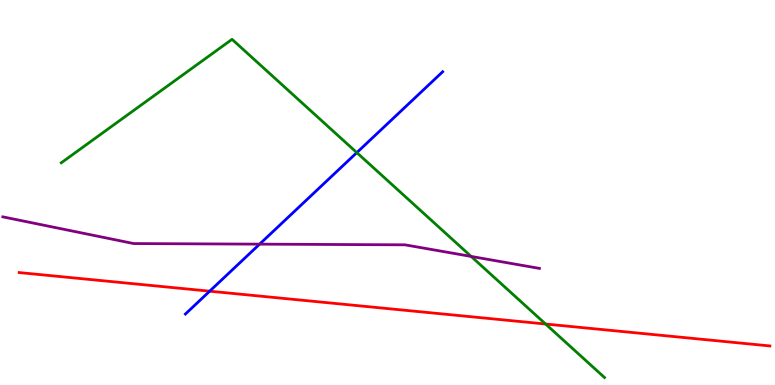[{'lines': ['blue', 'red'], 'intersections': [{'x': 2.71, 'y': 2.44}]}, {'lines': ['green', 'red'], 'intersections': [{'x': 7.04, 'y': 1.58}]}, {'lines': ['purple', 'red'], 'intersections': []}, {'lines': ['blue', 'green'], 'intersections': [{'x': 4.6, 'y': 6.04}]}, {'lines': ['blue', 'purple'], 'intersections': [{'x': 3.35, 'y': 3.66}]}, {'lines': ['green', 'purple'], 'intersections': [{'x': 6.08, 'y': 3.34}]}]